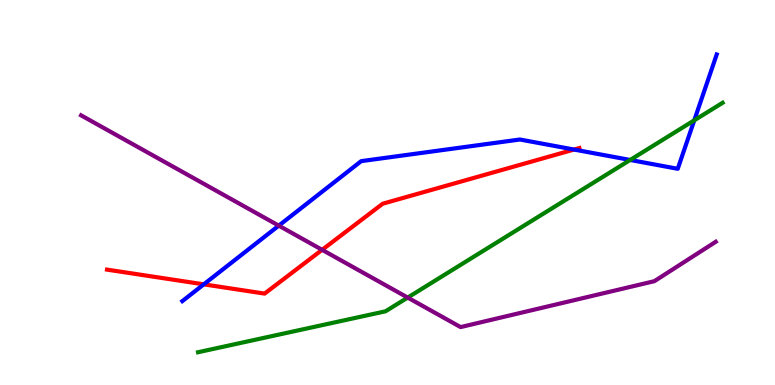[{'lines': ['blue', 'red'], 'intersections': [{'x': 2.63, 'y': 2.61}, {'x': 7.41, 'y': 6.12}]}, {'lines': ['green', 'red'], 'intersections': []}, {'lines': ['purple', 'red'], 'intersections': [{'x': 4.16, 'y': 3.51}]}, {'lines': ['blue', 'green'], 'intersections': [{'x': 8.13, 'y': 5.85}, {'x': 8.96, 'y': 6.87}]}, {'lines': ['blue', 'purple'], 'intersections': [{'x': 3.6, 'y': 4.14}]}, {'lines': ['green', 'purple'], 'intersections': [{'x': 5.26, 'y': 2.27}]}]